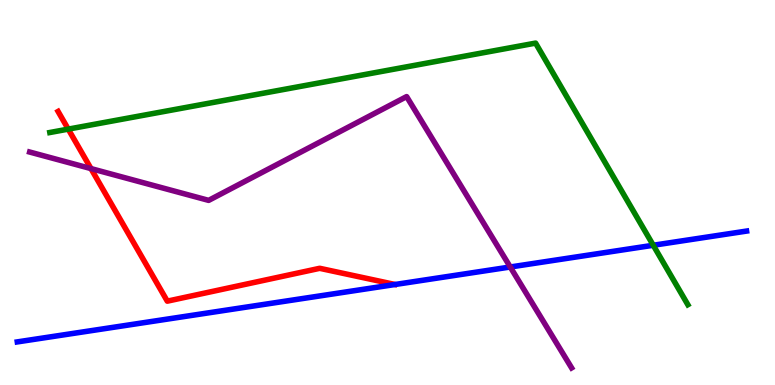[{'lines': ['blue', 'red'], 'intersections': []}, {'lines': ['green', 'red'], 'intersections': [{'x': 0.881, 'y': 6.65}]}, {'lines': ['purple', 'red'], 'intersections': [{'x': 1.17, 'y': 5.62}]}, {'lines': ['blue', 'green'], 'intersections': [{'x': 8.43, 'y': 3.63}]}, {'lines': ['blue', 'purple'], 'intersections': [{'x': 6.58, 'y': 3.07}]}, {'lines': ['green', 'purple'], 'intersections': []}]